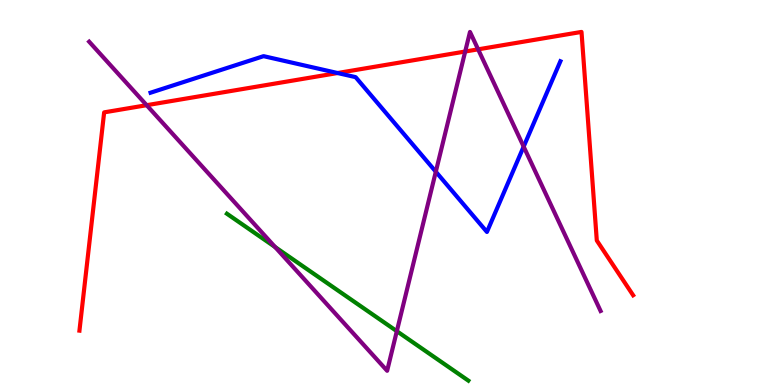[{'lines': ['blue', 'red'], 'intersections': [{'x': 4.36, 'y': 8.1}]}, {'lines': ['green', 'red'], 'intersections': []}, {'lines': ['purple', 'red'], 'intersections': [{'x': 1.89, 'y': 7.27}, {'x': 6.0, 'y': 8.66}, {'x': 6.17, 'y': 8.72}]}, {'lines': ['blue', 'green'], 'intersections': []}, {'lines': ['blue', 'purple'], 'intersections': [{'x': 5.62, 'y': 5.54}, {'x': 6.76, 'y': 6.19}]}, {'lines': ['green', 'purple'], 'intersections': [{'x': 3.55, 'y': 3.58}, {'x': 5.12, 'y': 1.4}]}]